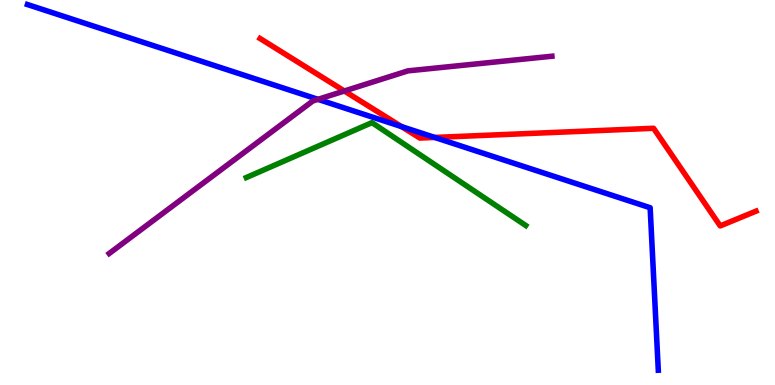[{'lines': ['blue', 'red'], 'intersections': [{'x': 5.18, 'y': 6.71}, {'x': 5.61, 'y': 6.43}]}, {'lines': ['green', 'red'], 'intersections': []}, {'lines': ['purple', 'red'], 'intersections': [{'x': 4.44, 'y': 7.64}]}, {'lines': ['blue', 'green'], 'intersections': []}, {'lines': ['blue', 'purple'], 'intersections': [{'x': 4.1, 'y': 7.42}]}, {'lines': ['green', 'purple'], 'intersections': []}]